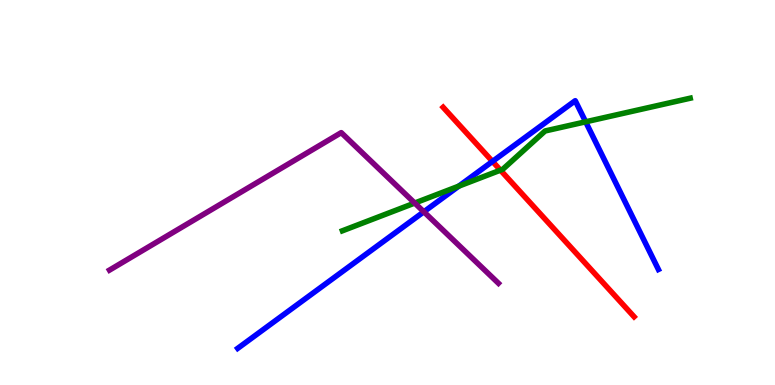[{'lines': ['blue', 'red'], 'intersections': [{'x': 6.35, 'y': 5.81}]}, {'lines': ['green', 'red'], 'intersections': [{'x': 6.46, 'y': 5.58}]}, {'lines': ['purple', 'red'], 'intersections': []}, {'lines': ['blue', 'green'], 'intersections': [{'x': 5.92, 'y': 5.17}, {'x': 7.56, 'y': 6.84}]}, {'lines': ['blue', 'purple'], 'intersections': [{'x': 5.47, 'y': 4.5}]}, {'lines': ['green', 'purple'], 'intersections': [{'x': 5.35, 'y': 4.73}]}]